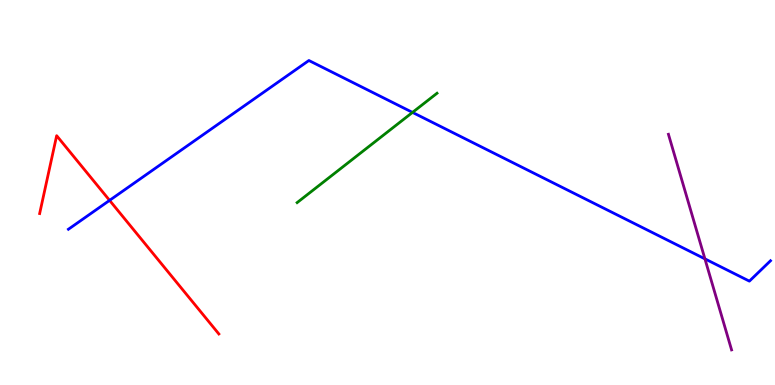[{'lines': ['blue', 'red'], 'intersections': [{'x': 1.41, 'y': 4.8}]}, {'lines': ['green', 'red'], 'intersections': []}, {'lines': ['purple', 'red'], 'intersections': []}, {'lines': ['blue', 'green'], 'intersections': [{'x': 5.32, 'y': 7.08}]}, {'lines': ['blue', 'purple'], 'intersections': [{'x': 9.1, 'y': 3.28}]}, {'lines': ['green', 'purple'], 'intersections': []}]